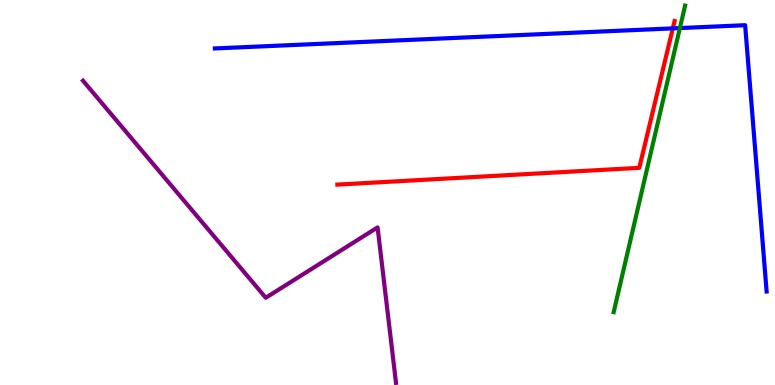[{'lines': ['blue', 'red'], 'intersections': [{'x': 8.68, 'y': 9.26}]}, {'lines': ['green', 'red'], 'intersections': []}, {'lines': ['purple', 'red'], 'intersections': []}, {'lines': ['blue', 'green'], 'intersections': [{'x': 8.77, 'y': 9.27}]}, {'lines': ['blue', 'purple'], 'intersections': []}, {'lines': ['green', 'purple'], 'intersections': []}]